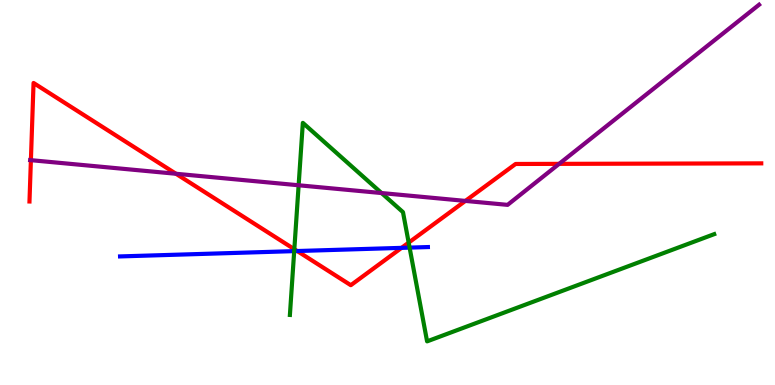[{'lines': ['blue', 'red'], 'intersections': [{'x': 3.83, 'y': 3.48}, {'x': 5.18, 'y': 3.56}]}, {'lines': ['green', 'red'], 'intersections': [{'x': 3.8, 'y': 3.53}, {'x': 5.27, 'y': 3.7}]}, {'lines': ['purple', 'red'], 'intersections': [{'x': 0.399, 'y': 5.84}, {'x': 2.27, 'y': 5.49}, {'x': 6.0, 'y': 4.78}, {'x': 7.21, 'y': 5.74}]}, {'lines': ['blue', 'green'], 'intersections': [{'x': 3.8, 'y': 3.48}, {'x': 5.29, 'y': 3.57}]}, {'lines': ['blue', 'purple'], 'intersections': []}, {'lines': ['green', 'purple'], 'intersections': [{'x': 3.85, 'y': 5.19}, {'x': 4.92, 'y': 4.99}]}]